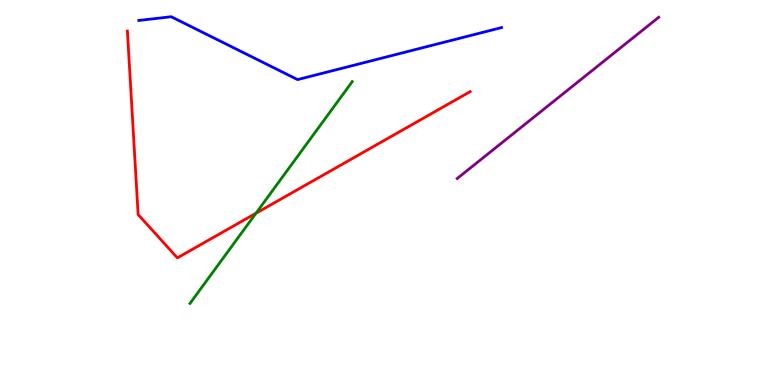[{'lines': ['blue', 'red'], 'intersections': []}, {'lines': ['green', 'red'], 'intersections': [{'x': 3.3, 'y': 4.46}]}, {'lines': ['purple', 'red'], 'intersections': []}, {'lines': ['blue', 'green'], 'intersections': []}, {'lines': ['blue', 'purple'], 'intersections': []}, {'lines': ['green', 'purple'], 'intersections': []}]